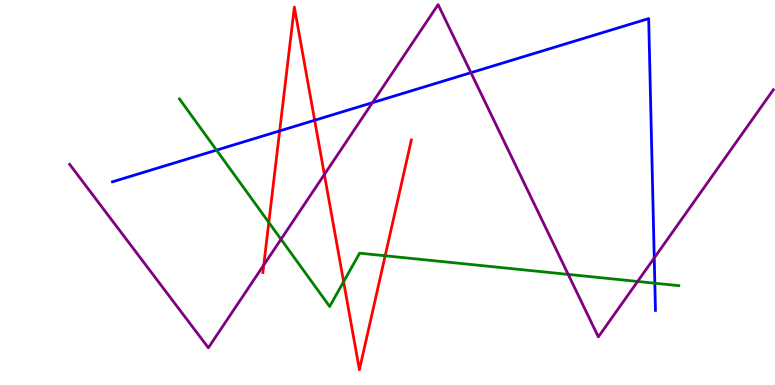[{'lines': ['blue', 'red'], 'intersections': [{'x': 3.61, 'y': 6.6}, {'x': 4.06, 'y': 6.88}]}, {'lines': ['green', 'red'], 'intersections': [{'x': 3.47, 'y': 4.22}, {'x': 4.43, 'y': 2.68}, {'x': 4.97, 'y': 3.36}]}, {'lines': ['purple', 'red'], 'intersections': [{'x': 3.4, 'y': 3.12}, {'x': 4.19, 'y': 5.47}]}, {'lines': ['blue', 'green'], 'intersections': [{'x': 2.79, 'y': 6.1}, {'x': 8.45, 'y': 2.64}]}, {'lines': ['blue', 'purple'], 'intersections': [{'x': 4.81, 'y': 7.33}, {'x': 6.08, 'y': 8.11}, {'x': 8.44, 'y': 3.3}]}, {'lines': ['green', 'purple'], 'intersections': [{'x': 3.63, 'y': 3.79}, {'x': 7.33, 'y': 2.87}, {'x': 8.23, 'y': 2.69}]}]